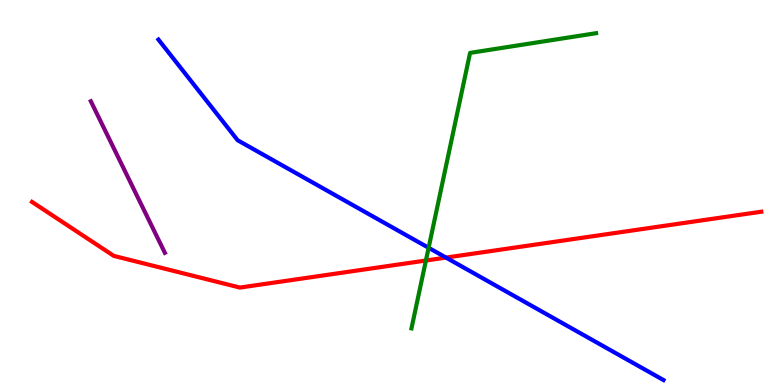[{'lines': ['blue', 'red'], 'intersections': [{'x': 5.76, 'y': 3.31}]}, {'lines': ['green', 'red'], 'intersections': [{'x': 5.5, 'y': 3.23}]}, {'lines': ['purple', 'red'], 'intersections': []}, {'lines': ['blue', 'green'], 'intersections': [{'x': 5.53, 'y': 3.56}]}, {'lines': ['blue', 'purple'], 'intersections': []}, {'lines': ['green', 'purple'], 'intersections': []}]